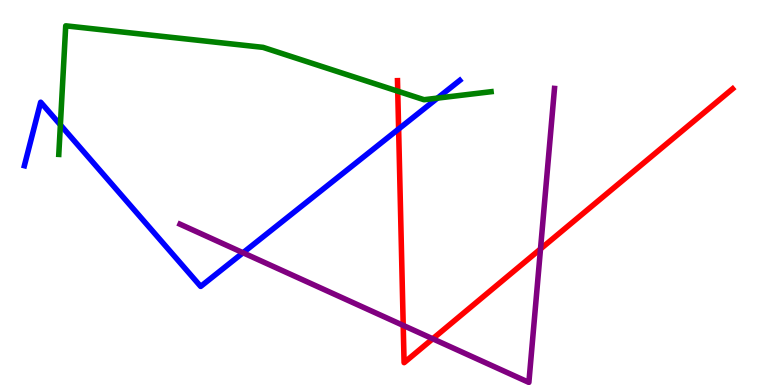[{'lines': ['blue', 'red'], 'intersections': [{'x': 5.14, 'y': 6.65}]}, {'lines': ['green', 'red'], 'intersections': [{'x': 5.13, 'y': 7.63}]}, {'lines': ['purple', 'red'], 'intersections': [{'x': 5.2, 'y': 1.55}, {'x': 5.58, 'y': 1.2}, {'x': 6.97, 'y': 3.53}]}, {'lines': ['blue', 'green'], 'intersections': [{'x': 0.779, 'y': 6.76}, {'x': 5.64, 'y': 7.45}]}, {'lines': ['blue', 'purple'], 'intersections': [{'x': 3.14, 'y': 3.43}]}, {'lines': ['green', 'purple'], 'intersections': []}]